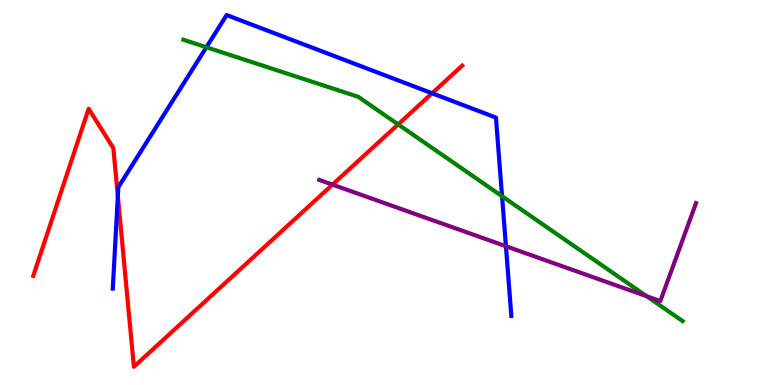[{'lines': ['blue', 'red'], 'intersections': [{'x': 1.52, 'y': 4.91}, {'x': 5.58, 'y': 7.58}]}, {'lines': ['green', 'red'], 'intersections': [{'x': 5.14, 'y': 6.77}]}, {'lines': ['purple', 'red'], 'intersections': [{'x': 4.29, 'y': 5.2}]}, {'lines': ['blue', 'green'], 'intersections': [{'x': 2.66, 'y': 8.77}, {'x': 6.48, 'y': 4.9}]}, {'lines': ['blue', 'purple'], 'intersections': [{'x': 6.53, 'y': 3.6}]}, {'lines': ['green', 'purple'], 'intersections': [{'x': 8.34, 'y': 2.31}]}]